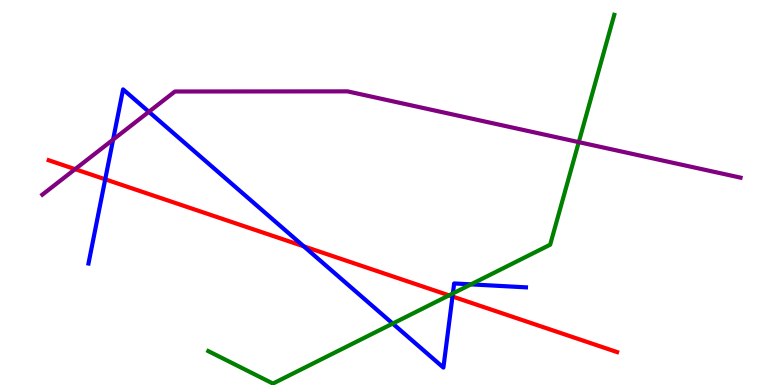[{'lines': ['blue', 'red'], 'intersections': [{'x': 1.36, 'y': 5.34}, {'x': 3.92, 'y': 3.6}, {'x': 5.84, 'y': 2.3}]}, {'lines': ['green', 'red'], 'intersections': [{'x': 5.79, 'y': 2.33}]}, {'lines': ['purple', 'red'], 'intersections': [{'x': 0.969, 'y': 5.61}]}, {'lines': ['blue', 'green'], 'intersections': [{'x': 5.07, 'y': 1.6}, {'x': 5.84, 'y': 2.38}, {'x': 6.08, 'y': 2.61}]}, {'lines': ['blue', 'purple'], 'intersections': [{'x': 1.46, 'y': 6.37}, {'x': 1.92, 'y': 7.1}]}, {'lines': ['green', 'purple'], 'intersections': [{'x': 7.47, 'y': 6.31}]}]